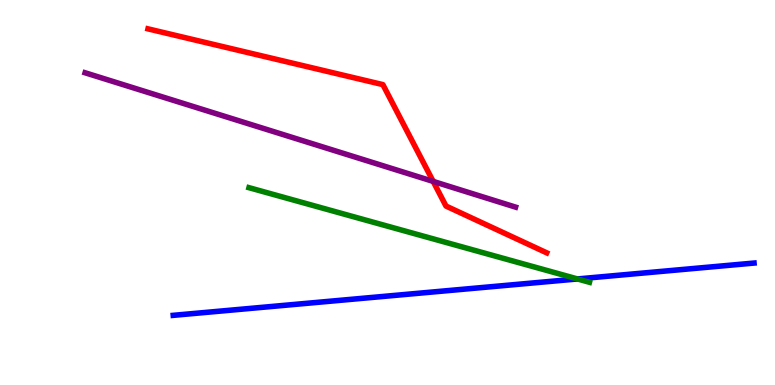[{'lines': ['blue', 'red'], 'intersections': []}, {'lines': ['green', 'red'], 'intersections': []}, {'lines': ['purple', 'red'], 'intersections': [{'x': 5.59, 'y': 5.29}]}, {'lines': ['blue', 'green'], 'intersections': [{'x': 7.45, 'y': 2.75}]}, {'lines': ['blue', 'purple'], 'intersections': []}, {'lines': ['green', 'purple'], 'intersections': []}]